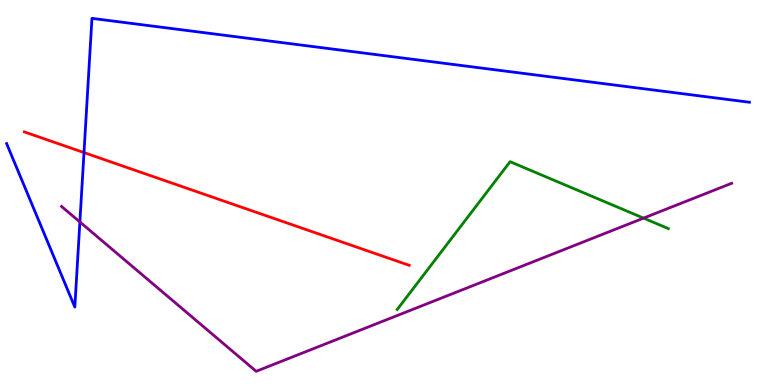[{'lines': ['blue', 'red'], 'intersections': [{'x': 1.08, 'y': 6.04}]}, {'lines': ['green', 'red'], 'intersections': []}, {'lines': ['purple', 'red'], 'intersections': []}, {'lines': ['blue', 'green'], 'intersections': []}, {'lines': ['blue', 'purple'], 'intersections': [{'x': 1.03, 'y': 4.23}]}, {'lines': ['green', 'purple'], 'intersections': [{'x': 8.3, 'y': 4.33}]}]